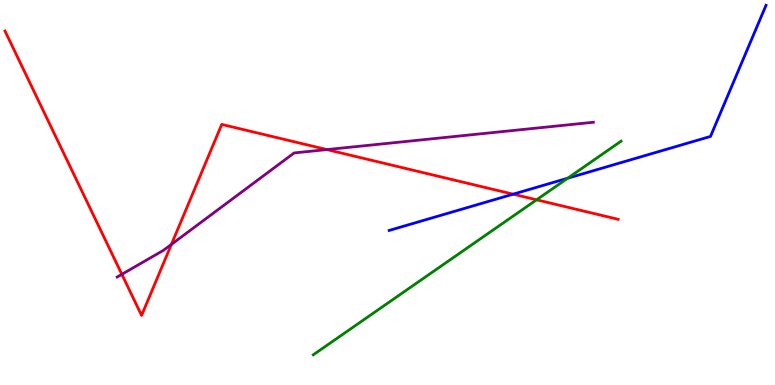[{'lines': ['blue', 'red'], 'intersections': [{'x': 6.62, 'y': 4.96}]}, {'lines': ['green', 'red'], 'intersections': [{'x': 6.92, 'y': 4.81}]}, {'lines': ['purple', 'red'], 'intersections': [{'x': 1.57, 'y': 2.87}, {'x': 2.21, 'y': 3.65}, {'x': 4.22, 'y': 6.11}]}, {'lines': ['blue', 'green'], 'intersections': [{'x': 7.33, 'y': 5.37}]}, {'lines': ['blue', 'purple'], 'intersections': []}, {'lines': ['green', 'purple'], 'intersections': []}]